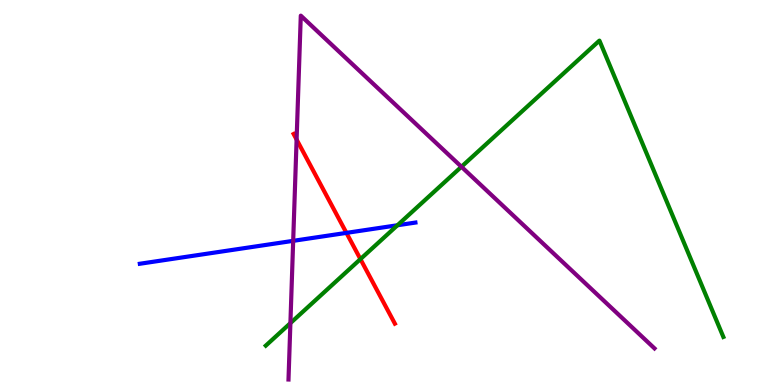[{'lines': ['blue', 'red'], 'intersections': [{'x': 4.47, 'y': 3.95}]}, {'lines': ['green', 'red'], 'intersections': [{'x': 4.65, 'y': 3.27}]}, {'lines': ['purple', 'red'], 'intersections': [{'x': 3.83, 'y': 6.38}]}, {'lines': ['blue', 'green'], 'intersections': [{'x': 5.13, 'y': 4.15}]}, {'lines': ['blue', 'purple'], 'intersections': [{'x': 3.78, 'y': 3.74}]}, {'lines': ['green', 'purple'], 'intersections': [{'x': 3.75, 'y': 1.61}, {'x': 5.95, 'y': 5.67}]}]